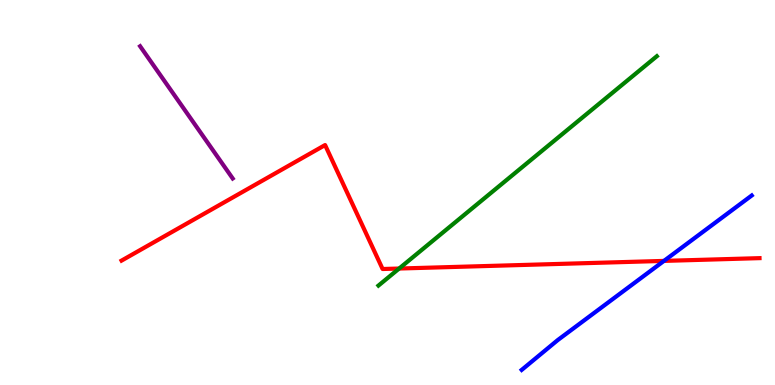[{'lines': ['blue', 'red'], 'intersections': [{'x': 8.57, 'y': 3.22}]}, {'lines': ['green', 'red'], 'intersections': [{'x': 5.15, 'y': 3.03}]}, {'lines': ['purple', 'red'], 'intersections': []}, {'lines': ['blue', 'green'], 'intersections': []}, {'lines': ['blue', 'purple'], 'intersections': []}, {'lines': ['green', 'purple'], 'intersections': []}]